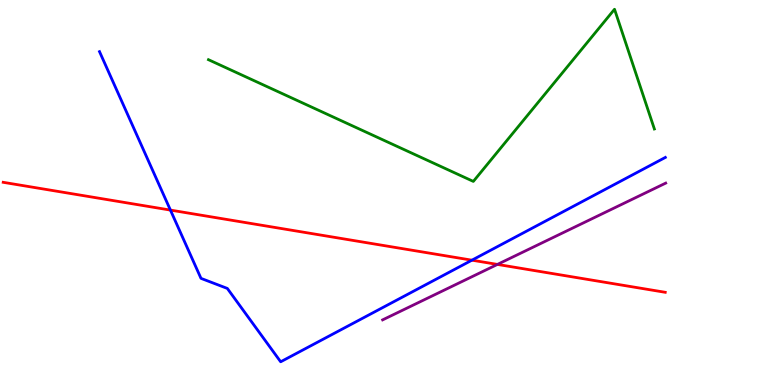[{'lines': ['blue', 'red'], 'intersections': [{'x': 2.2, 'y': 4.54}, {'x': 6.09, 'y': 3.24}]}, {'lines': ['green', 'red'], 'intersections': []}, {'lines': ['purple', 'red'], 'intersections': [{'x': 6.42, 'y': 3.13}]}, {'lines': ['blue', 'green'], 'intersections': []}, {'lines': ['blue', 'purple'], 'intersections': []}, {'lines': ['green', 'purple'], 'intersections': []}]